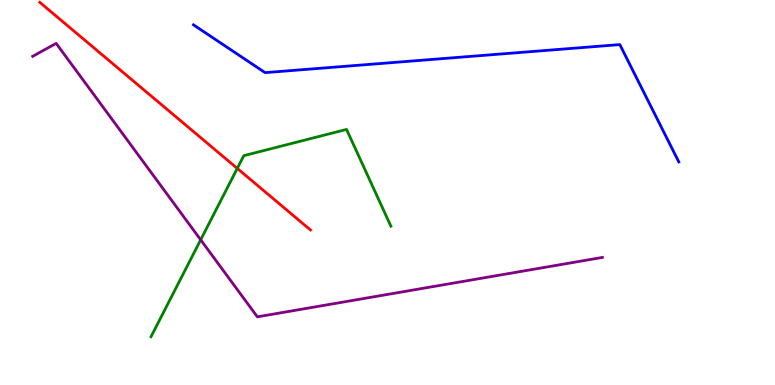[{'lines': ['blue', 'red'], 'intersections': []}, {'lines': ['green', 'red'], 'intersections': [{'x': 3.06, 'y': 5.63}]}, {'lines': ['purple', 'red'], 'intersections': []}, {'lines': ['blue', 'green'], 'intersections': []}, {'lines': ['blue', 'purple'], 'intersections': []}, {'lines': ['green', 'purple'], 'intersections': [{'x': 2.59, 'y': 3.77}]}]